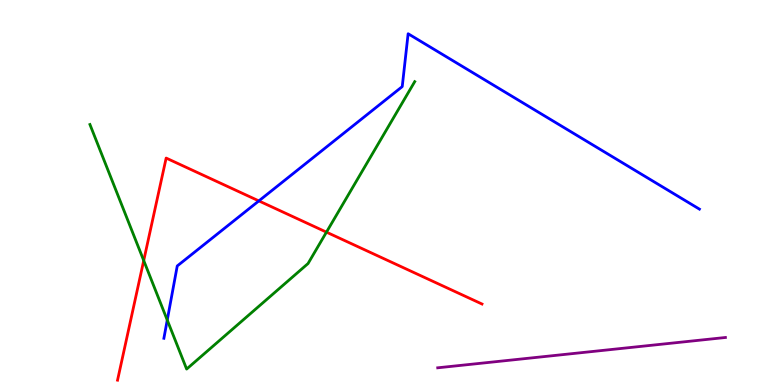[{'lines': ['blue', 'red'], 'intersections': [{'x': 3.34, 'y': 4.78}]}, {'lines': ['green', 'red'], 'intersections': [{'x': 1.85, 'y': 3.23}, {'x': 4.21, 'y': 3.97}]}, {'lines': ['purple', 'red'], 'intersections': []}, {'lines': ['blue', 'green'], 'intersections': [{'x': 2.16, 'y': 1.69}]}, {'lines': ['blue', 'purple'], 'intersections': []}, {'lines': ['green', 'purple'], 'intersections': []}]